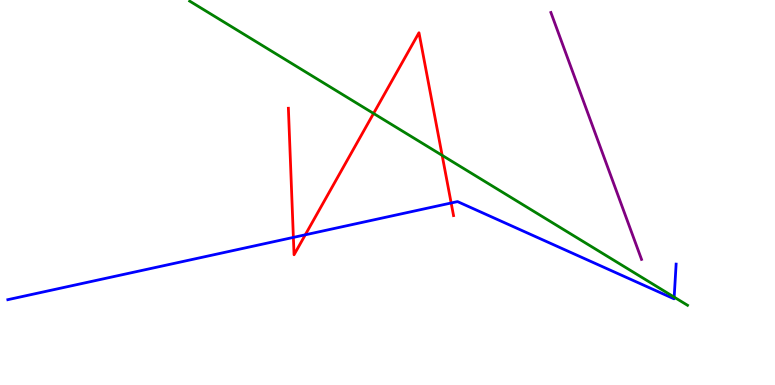[{'lines': ['blue', 'red'], 'intersections': [{'x': 3.79, 'y': 3.83}, {'x': 3.94, 'y': 3.9}, {'x': 5.82, 'y': 4.73}]}, {'lines': ['green', 'red'], 'intersections': [{'x': 4.82, 'y': 7.05}, {'x': 5.71, 'y': 5.96}]}, {'lines': ['purple', 'red'], 'intersections': []}, {'lines': ['blue', 'green'], 'intersections': [{'x': 8.7, 'y': 2.28}]}, {'lines': ['blue', 'purple'], 'intersections': []}, {'lines': ['green', 'purple'], 'intersections': []}]